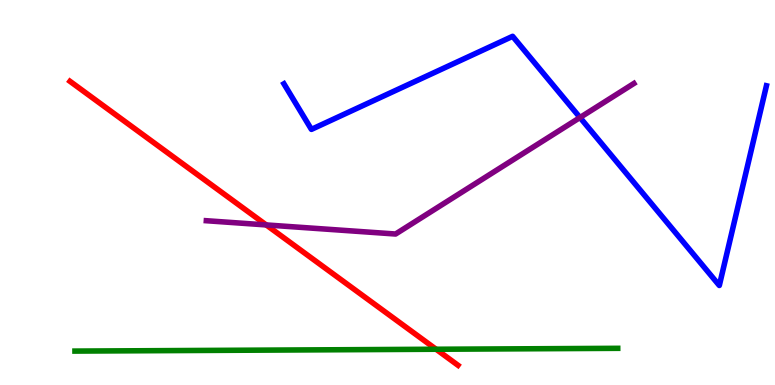[{'lines': ['blue', 'red'], 'intersections': []}, {'lines': ['green', 'red'], 'intersections': [{'x': 5.63, 'y': 0.929}]}, {'lines': ['purple', 'red'], 'intersections': [{'x': 3.44, 'y': 4.16}]}, {'lines': ['blue', 'green'], 'intersections': []}, {'lines': ['blue', 'purple'], 'intersections': [{'x': 7.48, 'y': 6.95}]}, {'lines': ['green', 'purple'], 'intersections': []}]